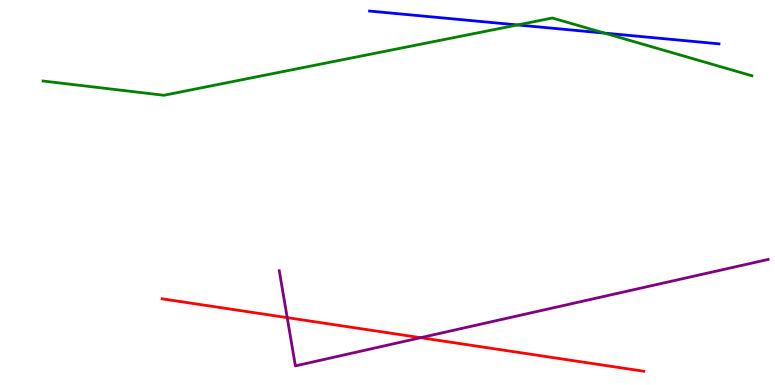[{'lines': ['blue', 'red'], 'intersections': []}, {'lines': ['green', 'red'], 'intersections': []}, {'lines': ['purple', 'red'], 'intersections': [{'x': 3.71, 'y': 1.75}, {'x': 5.43, 'y': 1.23}]}, {'lines': ['blue', 'green'], 'intersections': [{'x': 6.68, 'y': 9.35}, {'x': 7.8, 'y': 9.14}]}, {'lines': ['blue', 'purple'], 'intersections': []}, {'lines': ['green', 'purple'], 'intersections': []}]